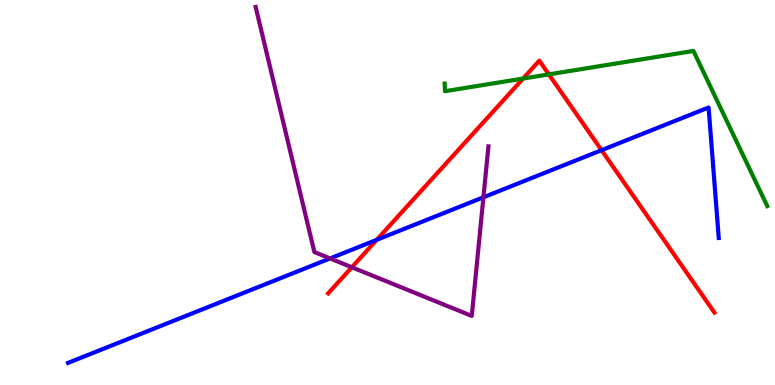[{'lines': ['blue', 'red'], 'intersections': [{'x': 4.86, 'y': 3.77}, {'x': 7.76, 'y': 6.1}]}, {'lines': ['green', 'red'], 'intersections': [{'x': 6.75, 'y': 7.96}, {'x': 7.08, 'y': 8.07}]}, {'lines': ['purple', 'red'], 'intersections': [{'x': 4.54, 'y': 3.06}]}, {'lines': ['blue', 'green'], 'intersections': []}, {'lines': ['blue', 'purple'], 'intersections': [{'x': 4.26, 'y': 3.29}, {'x': 6.24, 'y': 4.88}]}, {'lines': ['green', 'purple'], 'intersections': []}]